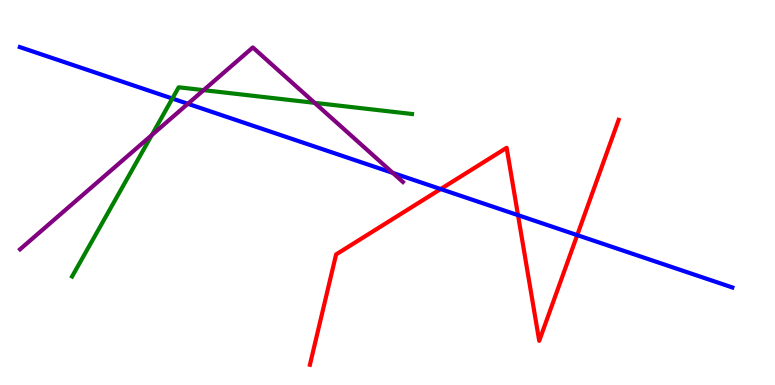[{'lines': ['blue', 'red'], 'intersections': [{'x': 5.69, 'y': 5.09}, {'x': 6.68, 'y': 4.41}, {'x': 7.45, 'y': 3.89}]}, {'lines': ['green', 'red'], 'intersections': []}, {'lines': ['purple', 'red'], 'intersections': []}, {'lines': ['blue', 'green'], 'intersections': [{'x': 2.22, 'y': 7.44}]}, {'lines': ['blue', 'purple'], 'intersections': [{'x': 2.42, 'y': 7.3}, {'x': 5.07, 'y': 5.51}]}, {'lines': ['green', 'purple'], 'intersections': [{'x': 1.96, 'y': 6.49}, {'x': 2.63, 'y': 7.66}, {'x': 4.06, 'y': 7.33}]}]